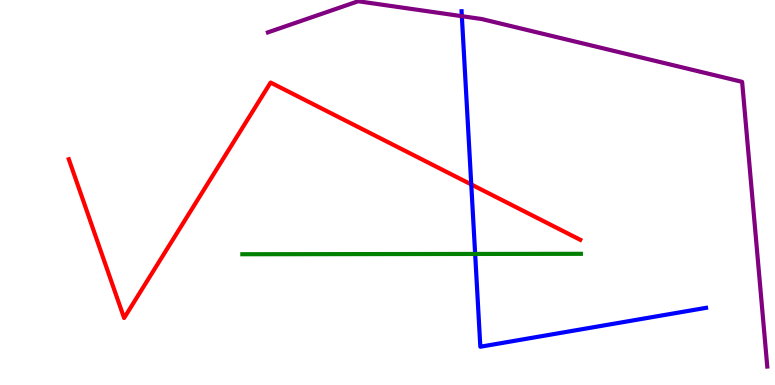[{'lines': ['blue', 'red'], 'intersections': [{'x': 6.08, 'y': 5.21}]}, {'lines': ['green', 'red'], 'intersections': []}, {'lines': ['purple', 'red'], 'intersections': []}, {'lines': ['blue', 'green'], 'intersections': [{'x': 6.13, 'y': 3.4}]}, {'lines': ['blue', 'purple'], 'intersections': [{'x': 5.96, 'y': 9.58}]}, {'lines': ['green', 'purple'], 'intersections': []}]